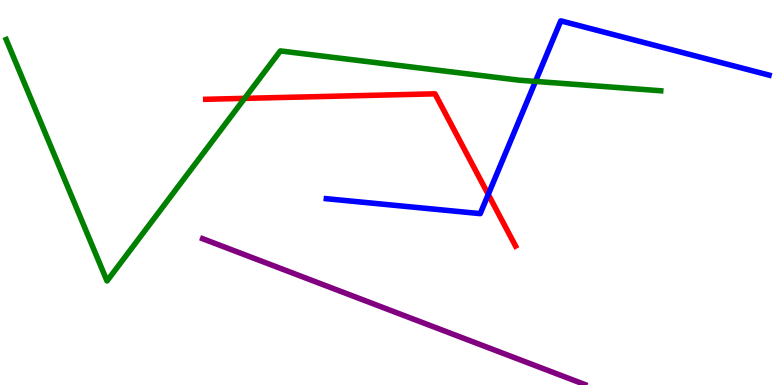[{'lines': ['blue', 'red'], 'intersections': [{'x': 6.3, 'y': 4.95}]}, {'lines': ['green', 'red'], 'intersections': [{'x': 3.16, 'y': 7.45}]}, {'lines': ['purple', 'red'], 'intersections': []}, {'lines': ['blue', 'green'], 'intersections': [{'x': 6.91, 'y': 7.89}]}, {'lines': ['blue', 'purple'], 'intersections': []}, {'lines': ['green', 'purple'], 'intersections': []}]